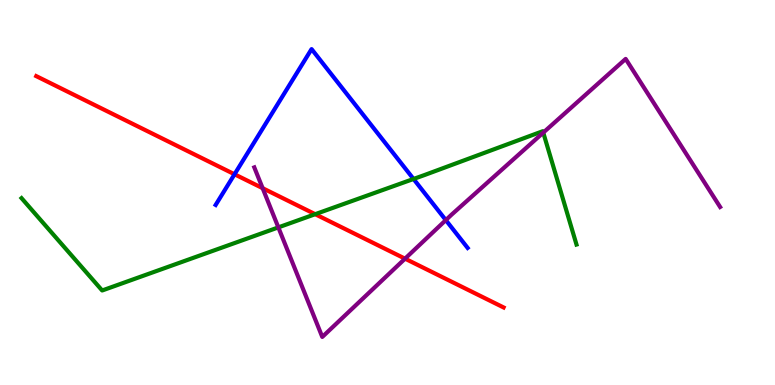[{'lines': ['blue', 'red'], 'intersections': [{'x': 3.03, 'y': 5.47}]}, {'lines': ['green', 'red'], 'intersections': [{'x': 4.07, 'y': 4.44}]}, {'lines': ['purple', 'red'], 'intersections': [{'x': 3.39, 'y': 5.11}, {'x': 5.23, 'y': 3.28}]}, {'lines': ['blue', 'green'], 'intersections': [{'x': 5.34, 'y': 5.35}]}, {'lines': ['blue', 'purple'], 'intersections': [{'x': 5.75, 'y': 4.28}]}, {'lines': ['green', 'purple'], 'intersections': [{'x': 3.59, 'y': 4.09}, {'x': 7.01, 'y': 6.56}]}]